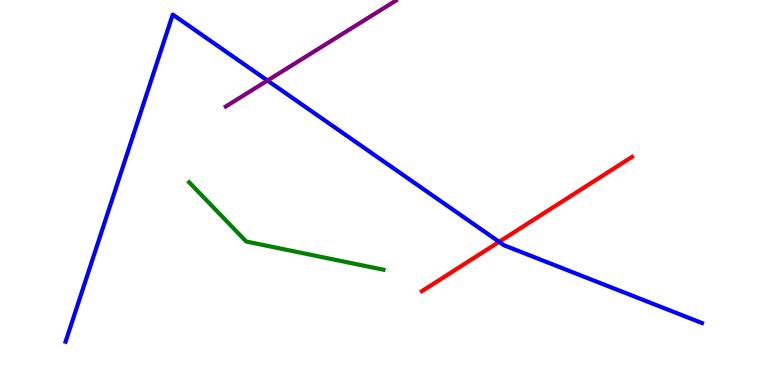[{'lines': ['blue', 'red'], 'intersections': [{'x': 6.44, 'y': 3.72}]}, {'lines': ['green', 'red'], 'intersections': []}, {'lines': ['purple', 'red'], 'intersections': []}, {'lines': ['blue', 'green'], 'intersections': []}, {'lines': ['blue', 'purple'], 'intersections': [{'x': 3.45, 'y': 7.91}]}, {'lines': ['green', 'purple'], 'intersections': []}]